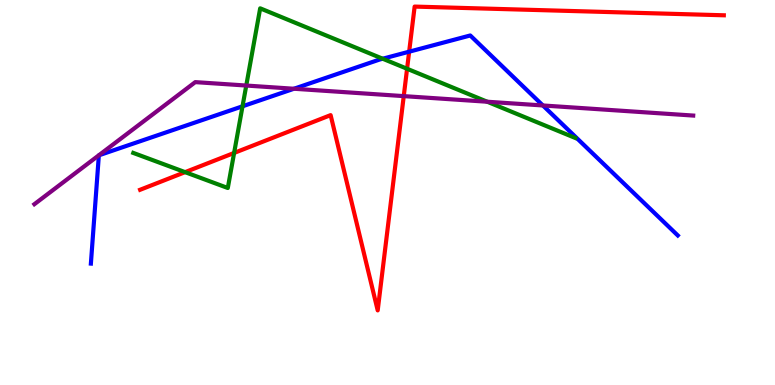[{'lines': ['blue', 'red'], 'intersections': [{'x': 5.28, 'y': 8.66}]}, {'lines': ['green', 'red'], 'intersections': [{'x': 2.39, 'y': 5.53}, {'x': 3.02, 'y': 6.03}, {'x': 5.25, 'y': 8.21}]}, {'lines': ['purple', 'red'], 'intersections': [{'x': 5.21, 'y': 7.5}]}, {'lines': ['blue', 'green'], 'intersections': [{'x': 3.13, 'y': 7.24}, {'x': 4.94, 'y': 8.47}]}, {'lines': ['blue', 'purple'], 'intersections': [{'x': 3.79, 'y': 7.69}, {'x': 7.01, 'y': 7.26}]}, {'lines': ['green', 'purple'], 'intersections': [{'x': 3.18, 'y': 7.78}, {'x': 6.29, 'y': 7.36}]}]